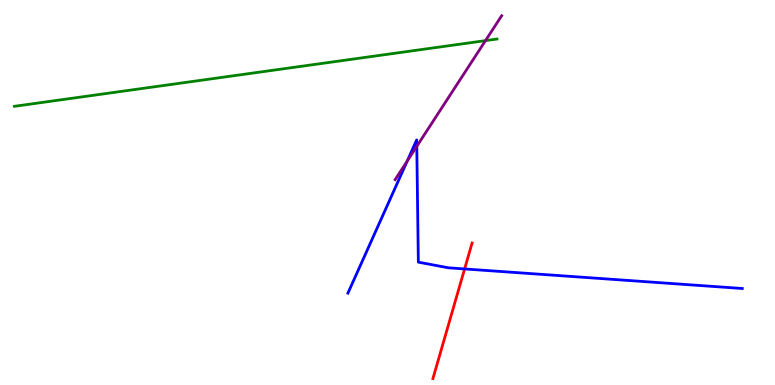[{'lines': ['blue', 'red'], 'intersections': [{'x': 5.99, 'y': 3.01}]}, {'lines': ['green', 'red'], 'intersections': []}, {'lines': ['purple', 'red'], 'intersections': []}, {'lines': ['blue', 'green'], 'intersections': []}, {'lines': ['blue', 'purple'], 'intersections': [{'x': 5.25, 'y': 5.82}, {'x': 5.38, 'y': 6.2}]}, {'lines': ['green', 'purple'], 'intersections': [{'x': 6.26, 'y': 8.94}]}]